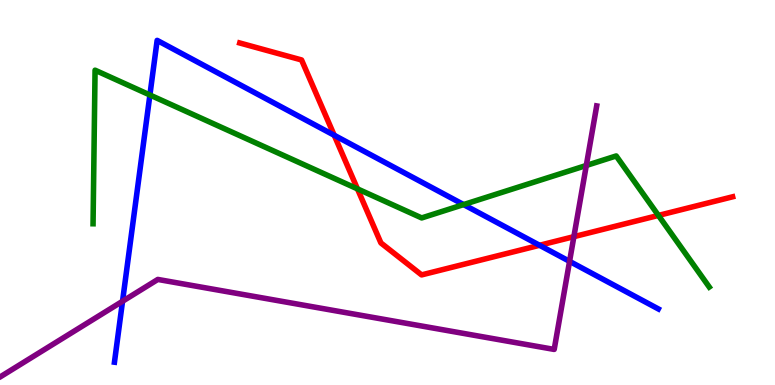[{'lines': ['blue', 'red'], 'intersections': [{'x': 4.31, 'y': 6.49}, {'x': 6.96, 'y': 3.63}]}, {'lines': ['green', 'red'], 'intersections': [{'x': 4.61, 'y': 5.09}, {'x': 8.5, 'y': 4.4}]}, {'lines': ['purple', 'red'], 'intersections': [{'x': 7.4, 'y': 3.85}]}, {'lines': ['blue', 'green'], 'intersections': [{'x': 1.93, 'y': 7.53}, {'x': 5.98, 'y': 4.69}]}, {'lines': ['blue', 'purple'], 'intersections': [{'x': 1.58, 'y': 2.18}, {'x': 7.35, 'y': 3.21}]}, {'lines': ['green', 'purple'], 'intersections': [{'x': 7.57, 'y': 5.7}]}]